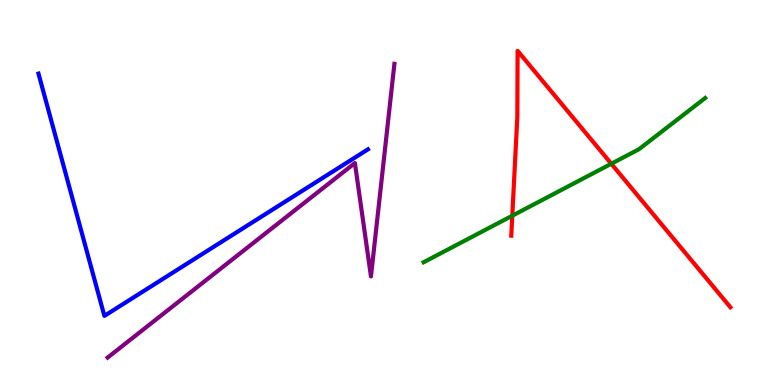[{'lines': ['blue', 'red'], 'intersections': []}, {'lines': ['green', 'red'], 'intersections': [{'x': 6.61, 'y': 4.4}, {'x': 7.89, 'y': 5.75}]}, {'lines': ['purple', 'red'], 'intersections': []}, {'lines': ['blue', 'green'], 'intersections': []}, {'lines': ['blue', 'purple'], 'intersections': []}, {'lines': ['green', 'purple'], 'intersections': []}]